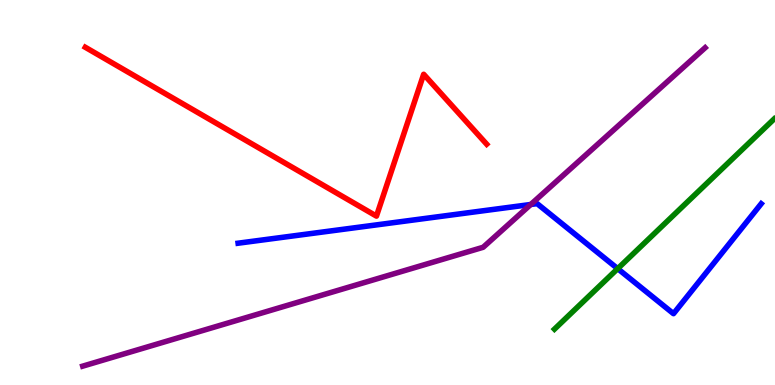[{'lines': ['blue', 'red'], 'intersections': []}, {'lines': ['green', 'red'], 'intersections': []}, {'lines': ['purple', 'red'], 'intersections': []}, {'lines': ['blue', 'green'], 'intersections': [{'x': 7.97, 'y': 3.02}]}, {'lines': ['blue', 'purple'], 'intersections': [{'x': 6.85, 'y': 4.69}]}, {'lines': ['green', 'purple'], 'intersections': []}]